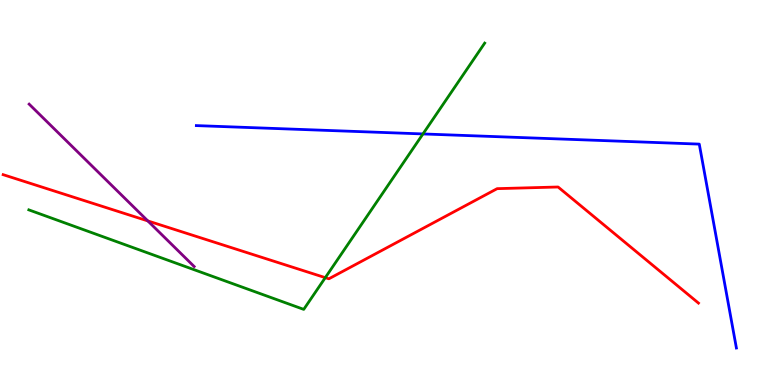[{'lines': ['blue', 'red'], 'intersections': []}, {'lines': ['green', 'red'], 'intersections': [{'x': 4.2, 'y': 2.79}]}, {'lines': ['purple', 'red'], 'intersections': [{'x': 1.91, 'y': 4.26}]}, {'lines': ['blue', 'green'], 'intersections': [{'x': 5.46, 'y': 6.52}]}, {'lines': ['blue', 'purple'], 'intersections': []}, {'lines': ['green', 'purple'], 'intersections': []}]